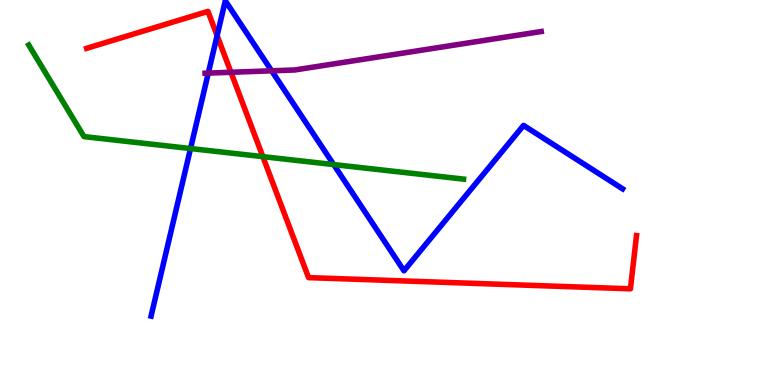[{'lines': ['blue', 'red'], 'intersections': [{'x': 2.8, 'y': 9.07}]}, {'lines': ['green', 'red'], 'intersections': [{'x': 3.39, 'y': 5.93}]}, {'lines': ['purple', 'red'], 'intersections': [{'x': 2.98, 'y': 8.12}]}, {'lines': ['blue', 'green'], 'intersections': [{'x': 2.46, 'y': 6.14}, {'x': 4.31, 'y': 5.73}]}, {'lines': ['blue', 'purple'], 'intersections': [{'x': 2.69, 'y': 8.1}, {'x': 3.51, 'y': 8.16}]}, {'lines': ['green', 'purple'], 'intersections': []}]